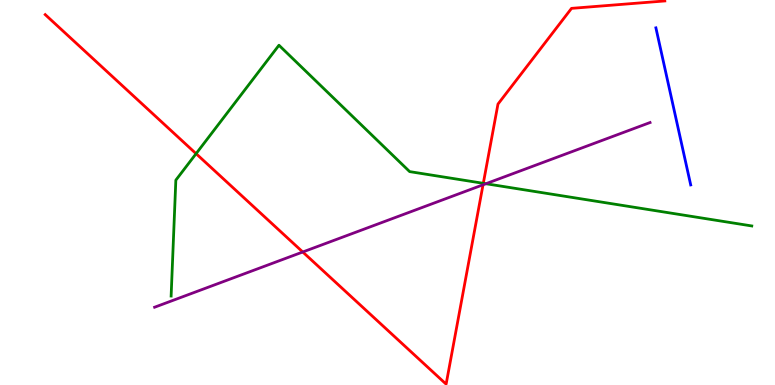[{'lines': ['blue', 'red'], 'intersections': []}, {'lines': ['green', 'red'], 'intersections': [{'x': 2.53, 'y': 6.01}, {'x': 6.24, 'y': 5.24}]}, {'lines': ['purple', 'red'], 'intersections': [{'x': 3.91, 'y': 3.45}, {'x': 6.23, 'y': 5.2}]}, {'lines': ['blue', 'green'], 'intersections': []}, {'lines': ['blue', 'purple'], 'intersections': []}, {'lines': ['green', 'purple'], 'intersections': [{'x': 6.27, 'y': 5.23}]}]